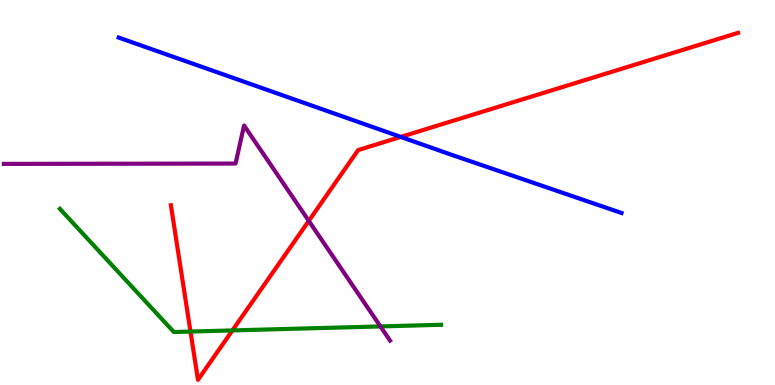[{'lines': ['blue', 'red'], 'intersections': [{'x': 5.17, 'y': 6.44}]}, {'lines': ['green', 'red'], 'intersections': [{'x': 2.46, 'y': 1.39}, {'x': 3.0, 'y': 1.42}]}, {'lines': ['purple', 'red'], 'intersections': [{'x': 3.98, 'y': 4.26}]}, {'lines': ['blue', 'green'], 'intersections': []}, {'lines': ['blue', 'purple'], 'intersections': []}, {'lines': ['green', 'purple'], 'intersections': [{'x': 4.91, 'y': 1.52}]}]